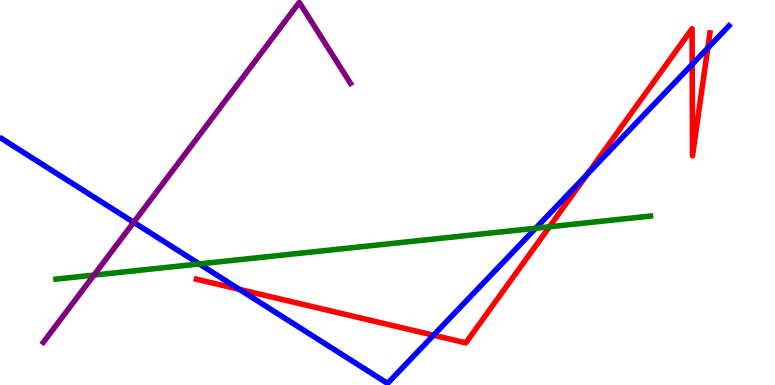[{'lines': ['blue', 'red'], 'intersections': [{'x': 3.09, 'y': 2.48}, {'x': 5.59, 'y': 1.29}, {'x': 7.58, 'y': 5.48}, {'x': 8.93, 'y': 8.33}, {'x': 9.13, 'y': 8.75}]}, {'lines': ['green', 'red'], 'intersections': [{'x': 7.09, 'y': 4.11}]}, {'lines': ['purple', 'red'], 'intersections': []}, {'lines': ['blue', 'green'], 'intersections': [{'x': 2.57, 'y': 3.14}, {'x': 6.91, 'y': 4.07}]}, {'lines': ['blue', 'purple'], 'intersections': [{'x': 1.73, 'y': 4.23}]}, {'lines': ['green', 'purple'], 'intersections': [{'x': 1.21, 'y': 2.85}]}]